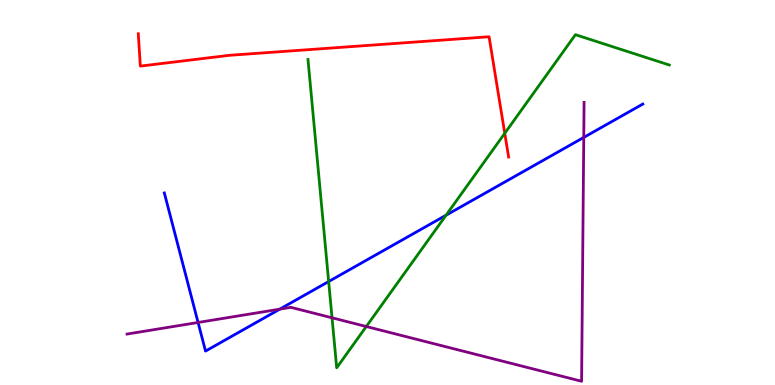[{'lines': ['blue', 'red'], 'intersections': []}, {'lines': ['green', 'red'], 'intersections': [{'x': 6.51, 'y': 6.54}]}, {'lines': ['purple', 'red'], 'intersections': []}, {'lines': ['blue', 'green'], 'intersections': [{'x': 4.24, 'y': 2.69}, {'x': 5.76, 'y': 4.41}]}, {'lines': ['blue', 'purple'], 'intersections': [{'x': 2.56, 'y': 1.62}, {'x': 3.61, 'y': 1.97}, {'x': 7.53, 'y': 6.43}]}, {'lines': ['green', 'purple'], 'intersections': [{'x': 4.28, 'y': 1.75}, {'x': 4.73, 'y': 1.52}]}]